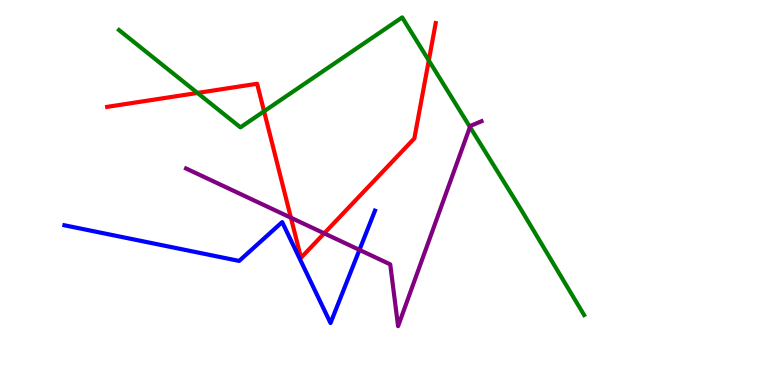[{'lines': ['blue', 'red'], 'intersections': []}, {'lines': ['green', 'red'], 'intersections': [{'x': 2.55, 'y': 7.59}, {'x': 3.41, 'y': 7.11}, {'x': 5.53, 'y': 8.43}]}, {'lines': ['purple', 'red'], 'intersections': [{'x': 3.75, 'y': 4.34}, {'x': 4.18, 'y': 3.94}]}, {'lines': ['blue', 'green'], 'intersections': []}, {'lines': ['blue', 'purple'], 'intersections': [{'x': 4.64, 'y': 3.51}]}, {'lines': ['green', 'purple'], 'intersections': [{'x': 6.06, 'y': 6.7}]}]